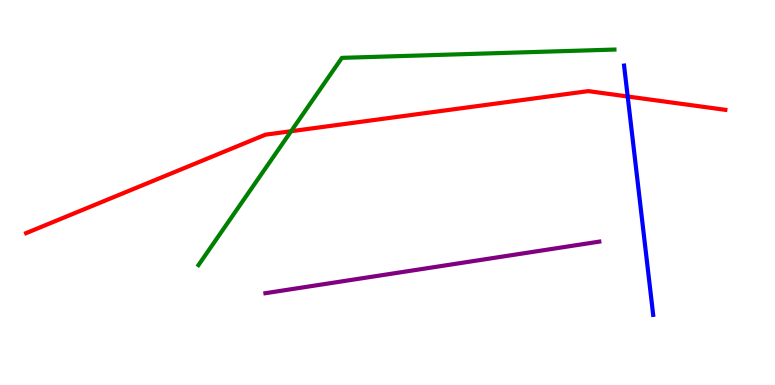[{'lines': ['blue', 'red'], 'intersections': [{'x': 8.1, 'y': 7.49}]}, {'lines': ['green', 'red'], 'intersections': [{'x': 3.76, 'y': 6.59}]}, {'lines': ['purple', 'red'], 'intersections': []}, {'lines': ['blue', 'green'], 'intersections': []}, {'lines': ['blue', 'purple'], 'intersections': []}, {'lines': ['green', 'purple'], 'intersections': []}]